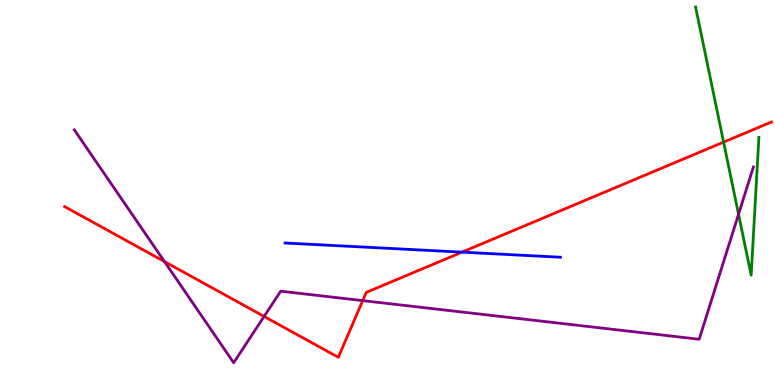[{'lines': ['blue', 'red'], 'intersections': [{'x': 5.96, 'y': 3.45}]}, {'lines': ['green', 'red'], 'intersections': [{'x': 9.34, 'y': 6.31}]}, {'lines': ['purple', 'red'], 'intersections': [{'x': 2.12, 'y': 3.21}, {'x': 3.41, 'y': 1.78}, {'x': 4.68, 'y': 2.19}]}, {'lines': ['blue', 'green'], 'intersections': []}, {'lines': ['blue', 'purple'], 'intersections': []}, {'lines': ['green', 'purple'], 'intersections': [{'x': 9.53, 'y': 4.44}]}]